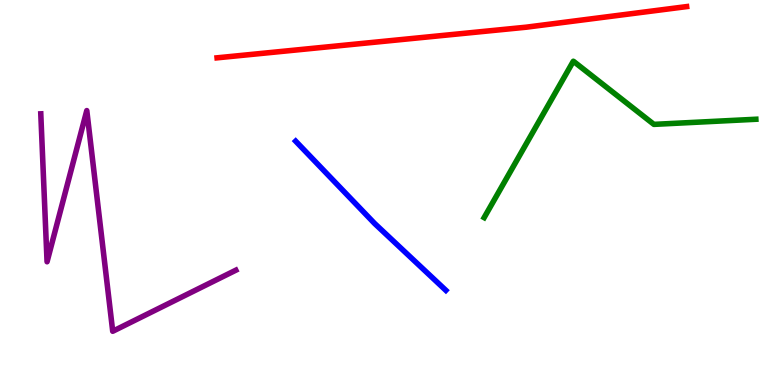[{'lines': ['blue', 'red'], 'intersections': []}, {'lines': ['green', 'red'], 'intersections': []}, {'lines': ['purple', 'red'], 'intersections': []}, {'lines': ['blue', 'green'], 'intersections': []}, {'lines': ['blue', 'purple'], 'intersections': []}, {'lines': ['green', 'purple'], 'intersections': []}]